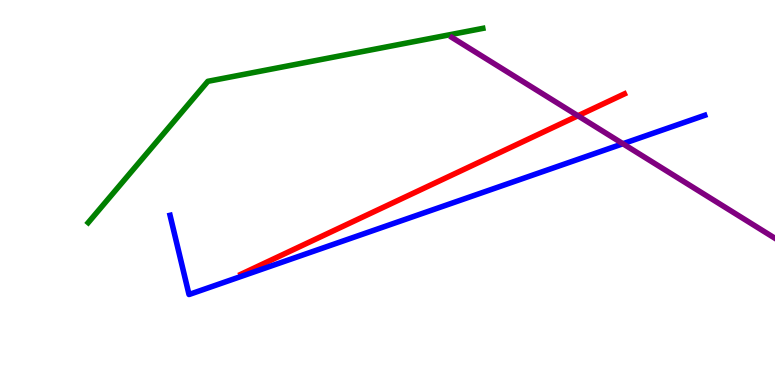[{'lines': ['blue', 'red'], 'intersections': []}, {'lines': ['green', 'red'], 'intersections': []}, {'lines': ['purple', 'red'], 'intersections': [{'x': 7.46, 'y': 6.99}]}, {'lines': ['blue', 'green'], 'intersections': []}, {'lines': ['blue', 'purple'], 'intersections': [{'x': 8.04, 'y': 6.27}]}, {'lines': ['green', 'purple'], 'intersections': []}]